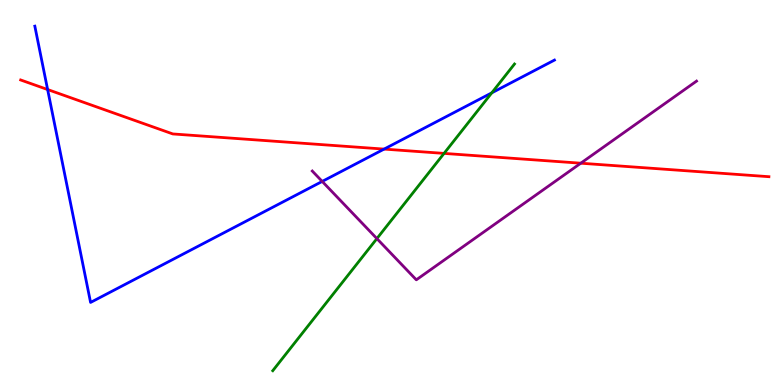[{'lines': ['blue', 'red'], 'intersections': [{'x': 0.614, 'y': 7.67}, {'x': 4.96, 'y': 6.13}]}, {'lines': ['green', 'red'], 'intersections': [{'x': 5.73, 'y': 6.02}]}, {'lines': ['purple', 'red'], 'intersections': [{'x': 7.49, 'y': 5.76}]}, {'lines': ['blue', 'green'], 'intersections': [{'x': 6.35, 'y': 7.59}]}, {'lines': ['blue', 'purple'], 'intersections': [{'x': 4.16, 'y': 5.29}]}, {'lines': ['green', 'purple'], 'intersections': [{'x': 4.86, 'y': 3.8}]}]